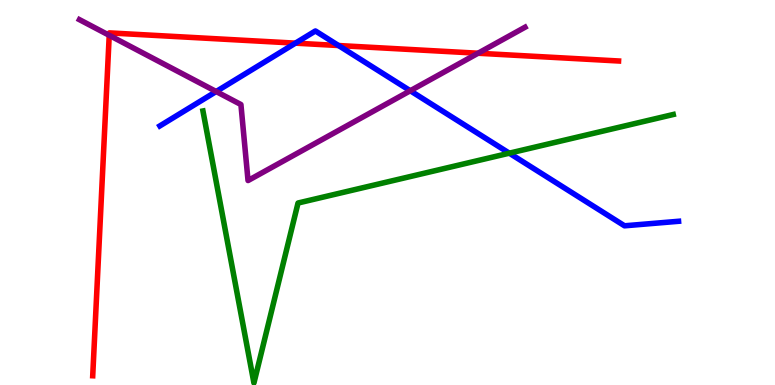[{'lines': ['blue', 'red'], 'intersections': [{'x': 3.81, 'y': 8.88}, {'x': 4.37, 'y': 8.82}]}, {'lines': ['green', 'red'], 'intersections': []}, {'lines': ['purple', 'red'], 'intersections': [{'x': 1.41, 'y': 9.08}, {'x': 6.17, 'y': 8.62}]}, {'lines': ['blue', 'green'], 'intersections': [{'x': 6.57, 'y': 6.02}]}, {'lines': ['blue', 'purple'], 'intersections': [{'x': 2.79, 'y': 7.62}, {'x': 5.29, 'y': 7.64}]}, {'lines': ['green', 'purple'], 'intersections': []}]